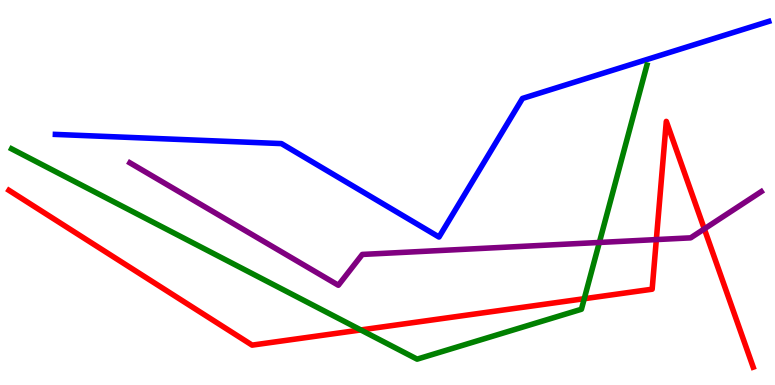[{'lines': ['blue', 'red'], 'intersections': []}, {'lines': ['green', 'red'], 'intersections': [{'x': 4.66, 'y': 1.43}, {'x': 7.54, 'y': 2.24}]}, {'lines': ['purple', 'red'], 'intersections': [{'x': 8.47, 'y': 3.78}, {'x': 9.09, 'y': 4.05}]}, {'lines': ['blue', 'green'], 'intersections': []}, {'lines': ['blue', 'purple'], 'intersections': []}, {'lines': ['green', 'purple'], 'intersections': [{'x': 7.73, 'y': 3.7}]}]